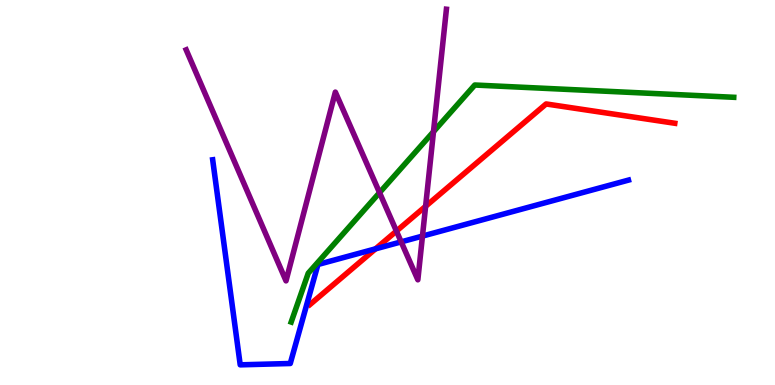[{'lines': ['blue', 'red'], 'intersections': [{'x': 4.85, 'y': 3.54}]}, {'lines': ['green', 'red'], 'intersections': []}, {'lines': ['purple', 'red'], 'intersections': [{'x': 5.12, 'y': 4.0}, {'x': 5.49, 'y': 4.64}]}, {'lines': ['blue', 'green'], 'intersections': []}, {'lines': ['blue', 'purple'], 'intersections': [{'x': 5.18, 'y': 3.72}, {'x': 5.45, 'y': 3.87}]}, {'lines': ['green', 'purple'], 'intersections': [{'x': 4.9, 'y': 5.0}, {'x': 5.59, 'y': 6.58}]}]